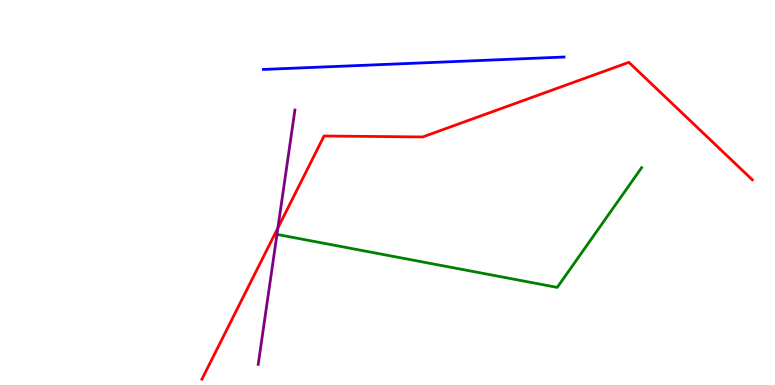[{'lines': ['blue', 'red'], 'intersections': []}, {'lines': ['green', 'red'], 'intersections': []}, {'lines': ['purple', 'red'], 'intersections': [{'x': 3.59, 'y': 4.08}]}, {'lines': ['blue', 'green'], 'intersections': []}, {'lines': ['blue', 'purple'], 'intersections': []}, {'lines': ['green', 'purple'], 'intersections': []}]